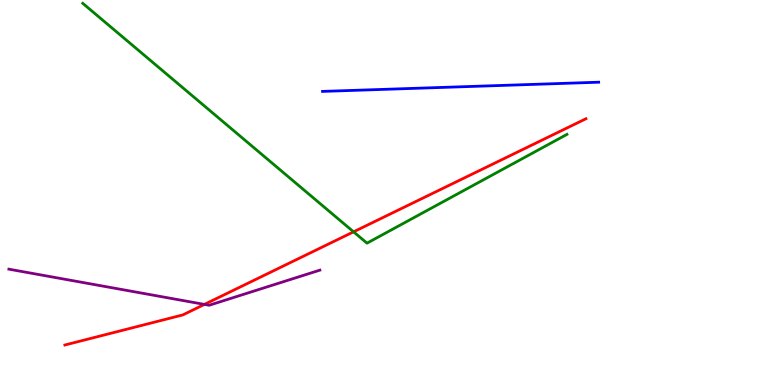[{'lines': ['blue', 'red'], 'intersections': []}, {'lines': ['green', 'red'], 'intersections': [{'x': 4.56, 'y': 3.98}]}, {'lines': ['purple', 'red'], 'intersections': [{'x': 2.64, 'y': 2.09}]}, {'lines': ['blue', 'green'], 'intersections': []}, {'lines': ['blue', 'purple'], 'intersections': []}, {'lines': ['green', 'purple'], 'intersections': []}]